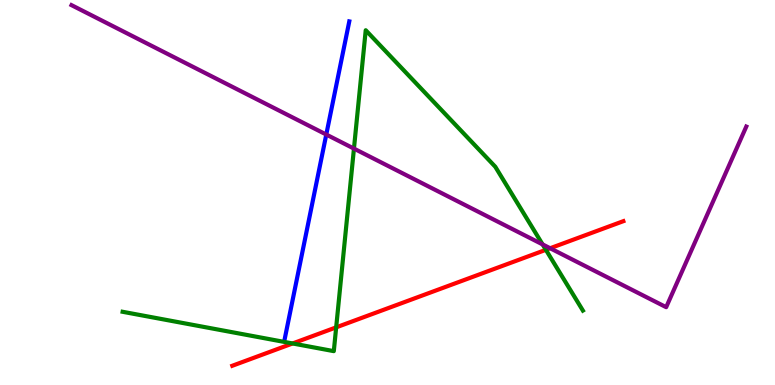[{'lines': ['blue', 'red'], 'intersections': []}, {'lines': ['green', 'red'], 'intersections': [{'x': 3.78, 'y': 1.08}, {'x': 4.34, 'y': 1.5}, {'x': 7.04, 'y': 3.51}]}, {'lines': ['purple', 'red'], 'intersections': [{'x': 7.1, 'y': 3.55}]}, {'lines': ['blue', 'green'], 'intersections': []}, {'lines': ['blue', 'purple'], 'intersections': [{'x': 4.21, 'y': 6.51}]}, {'lines': ['green', 'purple'], 'intersections': [{'x': 4.57, 'y': 6.14}, {'x': 7.0, 'y': 3.65}]}]